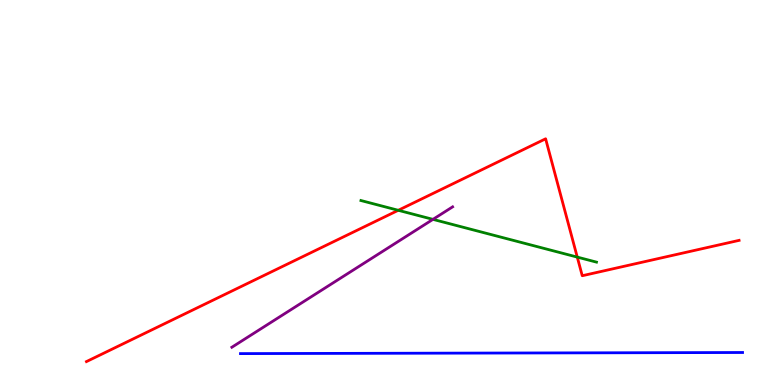[{'lines': ['blue', 'red'], 'intersections': []}, {'lines': ['green', 'red'], 'intersections': [{'x': 5.14, 'y': 4.54}, {'x': 7.45, 'y': 3.32}]}, {'lines': ['purple', 'red'], 'intersections': []}, {'lines': ['blue', 'green'], 'intersections': []}, {'lines': ['blue', 'purple'], 'intersections': []}, {'lines': ['green', 'purple'], 'intersections': [{'x': 5.59, 'y': 4.3}]}]